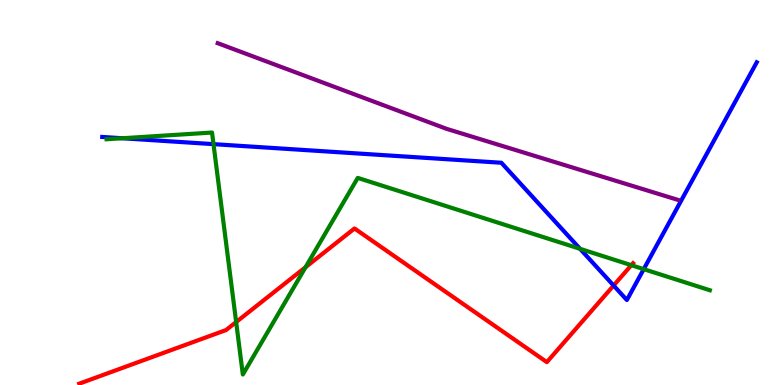[{'lines': ['blue', 'red'], 'intersections': [{'x': 7.92, 'y': 2.58}]}, {'lines': ['green', 'red'], 'intersections': [{'x': 3.05, 'y': 1.63}, {'x': 3.94, 'y': 3.06}, {'x': 8.15, 'y': 3.11}]}, {'lines': ['purple', 'red'], 'intersections': []}, {'lines': ['blue', 'green'], 'intersections': [{'x': 1.58, 'y': 6.41}, {'x': 2.75, 'y': 6.26}, {'x': 7.48, 'y': 3.54}, {'x': 8.31, 'y': 3.01}]}, {'lines': ['blue', 'purple'], 'intersections': []}, {'lines': ['green', 'purple'], 'intersections': []}]